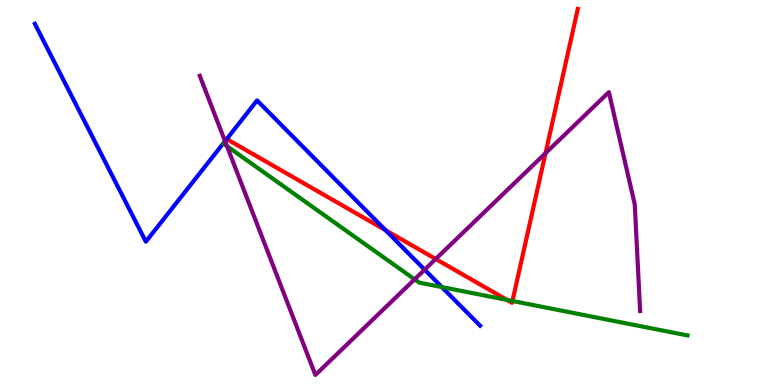[{'lines': ['blue', 'red'], 'intersections': [{'x': 4.98, 'y': 4.02}]}, {'lines': ['green', 'red'], 'intersections': [{'x': 6.54, 'y': 2.21}, {'x': 6.61, 'y': 2.18}]}, {'lines': ['purple', 'red'], 'intersections': [{'x': 5.62, 'y': 3.27}, {'x': 7.04, 'y': 6.02}]}, {'lines': ['blue', 'green'], 'intersections': [{'x': 5.7, 'y': 2.54}]}, {'lines': ['blue', 'purple'], 'intersections': [{'x': 2.9, 'y': 6.33}, {'x': 5.48, 'y': 3.0}]}, {'lines': ['green', 'purple'], 'intersections': [{'x': 2.93, 'y': 6.2}, {'x': 5.35, 'y': 2.74}]}]